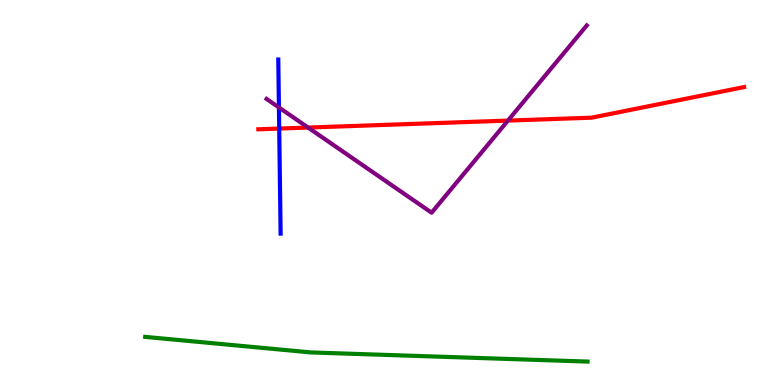[{'lines': ['blue', 'red'], 'intersections': [{'x': 3.6, 'y': 6.66}]}, {'lines': ['green', 'red'], 'intersections': []}, {'lines': ['purple', 'red'], 'intersections': [{'x': 3.98, 'y': 6.69}, {'x': 6.55, 'y': 6.87}]}, {'lines': ['blue', 'green'], 'intersections': []}, {'lines': ['blue', 'purple'], 'intersections': [{'x': 3.6, 'y': 7.21}]}, {'lines': ['green', 'purple'], 'intersections': []}]